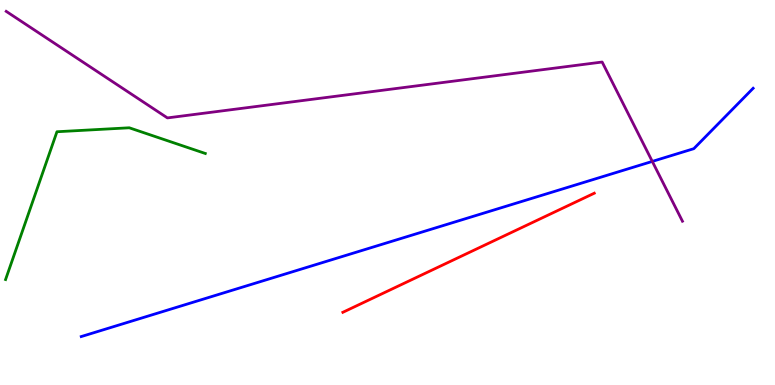[{'lines': ['blue', 'red'], 'intersections': []}, {'lines': ['green', 'red'], 'intersections': []}, {'lines': ['purple', 'red'], 'intersections': []}, {'lines': ['blue', 'green'], 'intersections': []}, {'lines': ['blue', 'purple'], 'intersections': [{'x': 8.42, 'y': 5.81}]}, {'lines': ['green', 'purple'], 'intersections': []}]